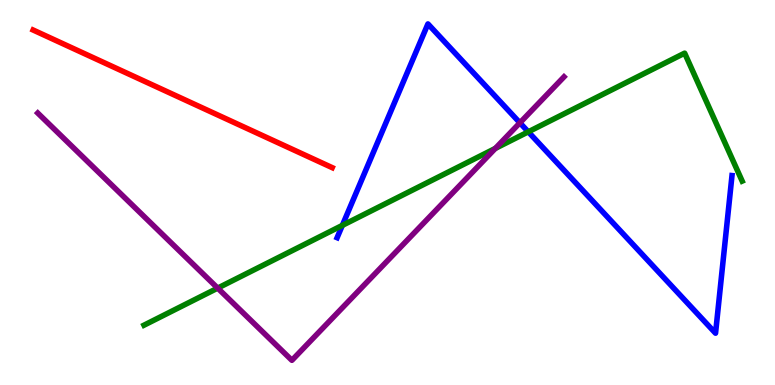[{'lines': ['blue', 'red'], 'intersections': []}, {'lines': ['green', 'red'], 'intersections': []}, {'lines': ['purple', 'red'], 'intersections': []}, {'lines': ['blue', 'green'], 'intersections': [{'x': 4.42, 'y': 4.15}, {'x': 6.82, 'y': 6.58}]}, {'lines': ['blue', 'purple'], 'intersections': [{'x': 6.71, 'y': 6.81}]}, {'lines': ['green', 'purple'], 'intersections': [{'x': 2.81, 'y': 2.52}, {'x': 6.39, 'y': 6.15}]}]